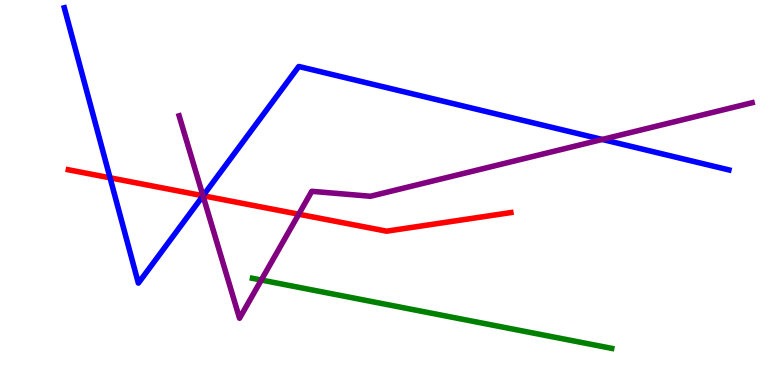[{'lines': ['blue', 'red'], 'intersections': [{'x': 1.42, 'y': 5.38}, {'x': 2.62, 'y': 4.92}]}, {'lines': ['green', 'red'], 'intersections': []}, {'lines': ['purple', 'red'], 'intersections': [{'x': 2.62, 'y': 4.92}, {'x': 3.85, 'y': 4.44}]}, {'lines': ['blue', 'green'], 'intersections': []}, {'lines': ['blue', 'purple'], 'intersections': [{'x': 2.62, 'y': 4.91}, {'x': 7.77, 'y': 6.38}]}, {'lines': ['green', 'purple'], 'intersections': [{'x': 3.37, 'y': 2.73}]}]